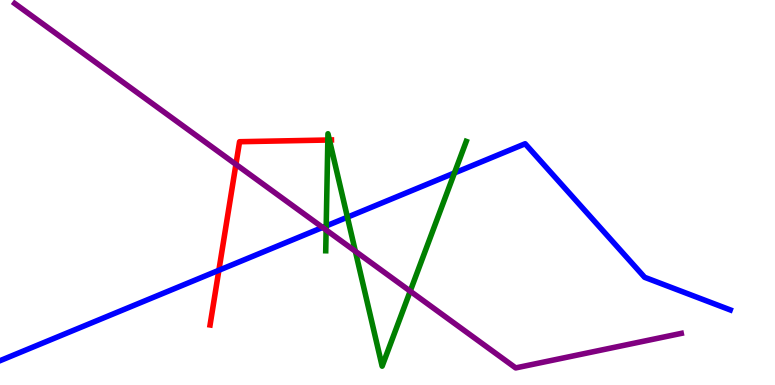[{'lines': ['blue', 'red'], 'intersections': [{'x': 2.82, 'y': 2.98}]}, {'lines': ['green', 'red'], 'intersections': [{'x': 4.23, 'y': 6.36}, {'x': 4.25, 'y': 6.36}]}, {'lines': ['purple', 'red'], 'intersections': [{'x': 3.04, 'y': 5.73}]}, {'lines': ['blue', 'green'], 'intersections': [{'x': 4.21, 'y': 4.13}, {'x': 4.48, 'y': 4.36}, {'x': 5.86, 'y': 5.51}]}, {'lines': ['blue', 'purple'], 'intersections': [{'x': 4.16, 'y': 4.09}]}, {'lines': ['green', 'purple'], 'intersections': [{'x': 4.21, 'y': 4.03}, {'x': 4.59, 'y': 3.47}, {'x': 5.29, 'y': 2.44}]}]